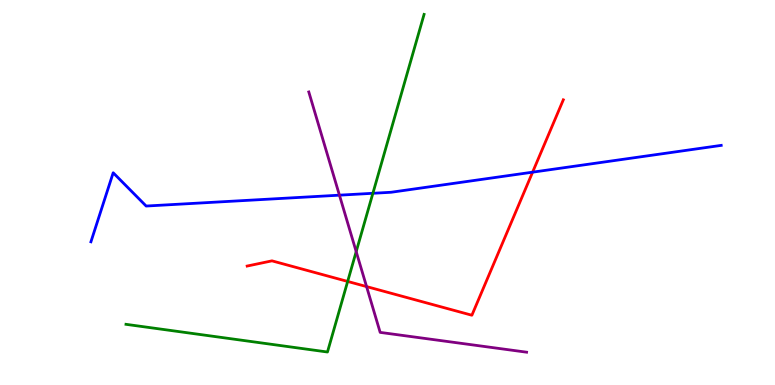[{'lines': ['blue', 'red'], 'intersections': [{'x': 6.87, 'y': 5.53}]}, {'lines': ['green', 'red'], 'intersections': [{'x': 4.49, 'y': 2.69}]}, {'lines': ['purple', 'red'], 'intersections': [{'x': 4.73, 'y': 2.56}]}, {'lines': ['blue', 'green'], 'intersections': [{'x': 4.81, 'y': 4.98}]}, {'lines': ['blue', 'purple'], 'intersections': [{'x': 4.38, 'y': 4.93}]}, {'lines': ['green', 'purple'], 'intersections': [{'x': 4.6, 'y': 3.46}]}]